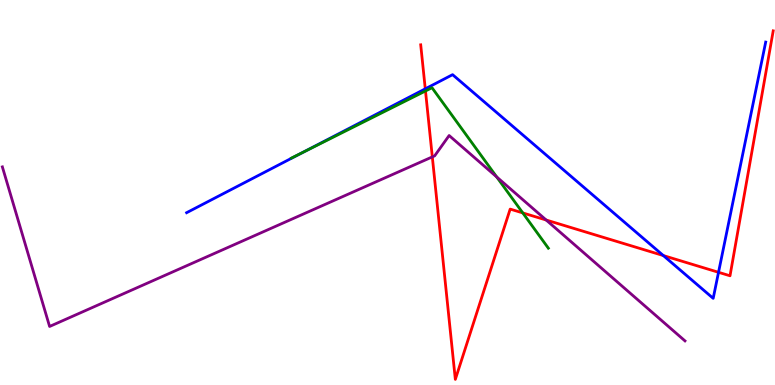[{'lines': ['blue', 'red'], 'intersections': [{'x': 5.49, 'y': 7.69}, {'x': 8.56, 'y': 3.36}, {'x': 9.27, 'y': 2.93}]}, {'lines': ['green', 'red'], 'intersections': [{'x': 5.49, 'y': 7.64}, {'x': 6.75, 'y': 4.47}]}, {'lines': ['purple', 'red'], 'intersections': [{'x': 5.58, 'y': 5.92}, {'x': 7.05, 'y': 4.29}]}, {'lines': ['blue', 'green'], 'intersections': [{'x': 3.9, 'y': 6.04}]}, {'lines': ['blue', 'purple'], 'intersections': []}, {'lines': ['green', 'purple'], 'intersections': [{'x': 6.41, 'y': 5.4}]}]